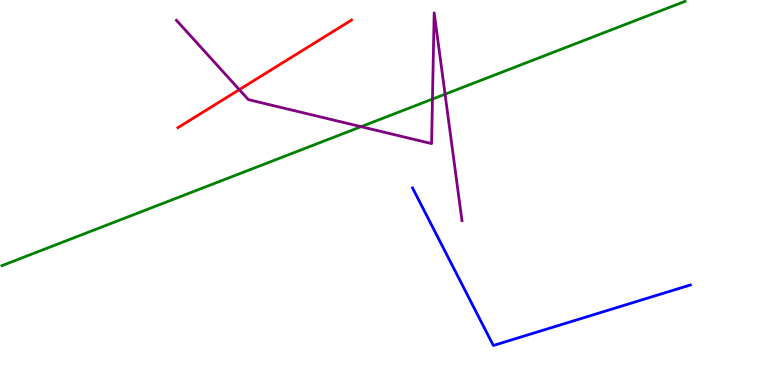[{'lines': ['blue', 'red'], 'intersections': []}, {'lines': ['green', 'red'], 'intersections': []}, {'lines': ['purple', 'red'], 'intersections': [{'x': 3.09, 'y': 7.67}]}, {'lines': ['blue', 'green'], 'intersections': []}, {'lines': ['blue', 'purple'], 'intersections': []}, {'lines': ['green', 'purple'], 'intersections': [{'x': 4.66, 'y': 6.71}, {'x': 5.58, 'y': 7.43}, {'x': 5.74, 'y': 7.55}]}]